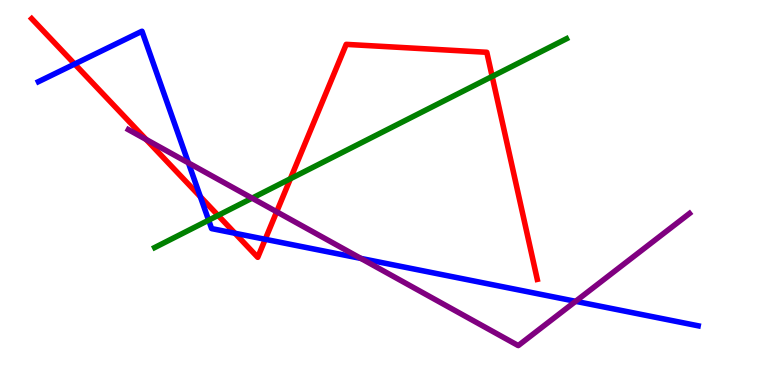[{'lines': ['blue', 'red'], 'intersections': [{'x': 0.963, 'y': 8.34}, {'x': 2.59, 'y': 4.89}, {'x': 3.03, 'y': 3.94}, {'x': 3.42, 'y': 3.78}]}, {'lines': ['green', 'red'], 'intersections': [{'x': 2.81, 'y': 4.4}, {'x': 3.75, 'y': 5.36}, {'x': 6.35, 'y': 8.01}]}, {'lines': ['purple', 'red'], 'intersections': [{'x': 1.89, 'y': 6.38}, {'x': 3.57, 'y': 4.5}]}, {'lines': ['blue', 'green'], 'intersections': [{'x': 2.69, 'y': 4.28}]}, {'lines': ['blue', 'purple'], 'intersections': [{'x': 2.43, 'y': 5.77}, {'x': 4.66, 'y': 3.29}, {'x': 7.43, 'y': 2.17}]}, {'lines': ['green', 'purple'], 'intersections': [{'x': 3.25, 'y': 4.85}]}]